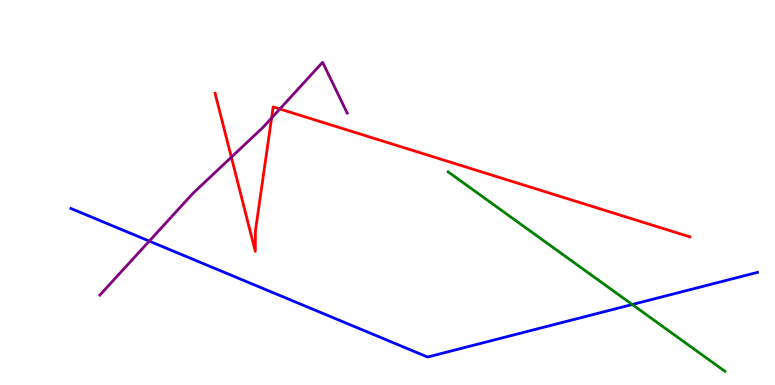[{'lines': ['blue', 'red'], 'intersections': []}, {'lines': ['green', 'red'], 'intersections': []}, {'lines': ['purple', 'red'], 'intersections': [{'x': 2.98, 'y': 5.92}, {'x': 3.5, 'y': 6.94}, {'x': 3.61, 'y': 7.17}]}, {'lines': ['blue', 'green'], 'intersections': [{'x': 8.16, 'y': 2.09}]}, {'lines': ['blue', 'purple'], 'intersections': [{'x': 1.93, 'y': 3.74}]}, {'lines': ['green', 'purple'], 'intersections': []}]